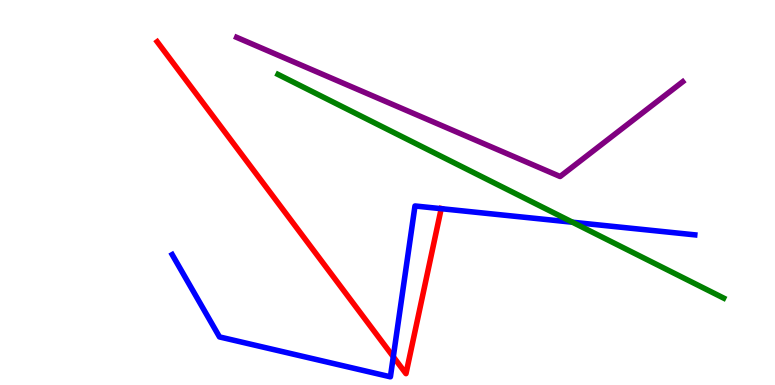[{'lines': ['blue', 'red'], 'intersections': [{'x': 5.07, 'y': 0.734}, {'x': 5.69, 'y': 4.58}]}, {'lines': ['green', 'red'], 'intersections': []}, {'lines': ['purple', 'red'], 'intersections': []}, {'lines': ['blue', 'green'], 'intersections': [{'x': 7.39, 'y': 4.23}]}, {'lines': ['blue', 'purple'], 'intersections': []}, {'lines': ['green', 'purple'], 'intersections': []}]